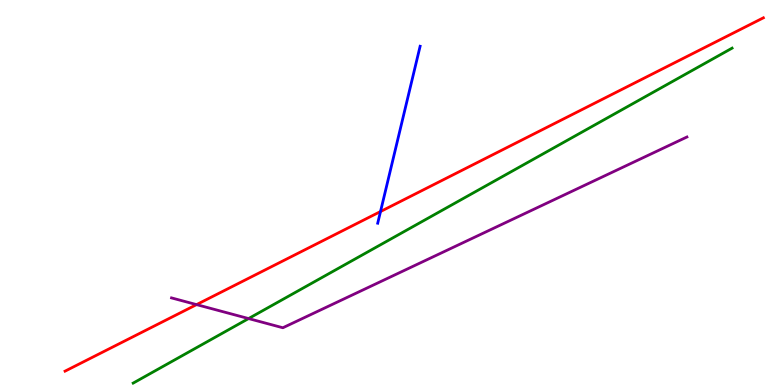[{'lines': ['blue', 'red'], 'intersections': [{'x': 4.91, 'y': 4.51}]}, {'lines': ['green', 'red'], 'intersections': []}, {'lines': ['purple', 'red'], 'intersections': [{'x': 2.54, 'y': 2.09}]}, {'lines': ['blue', 'green'], 'intersections': []}, {'lines': ['blue', 'purple'], 'intersections': []}, {'lines': ['green', 'purple'], 'intersections': [{'x': 3.21, 'y': 1.73}]}]